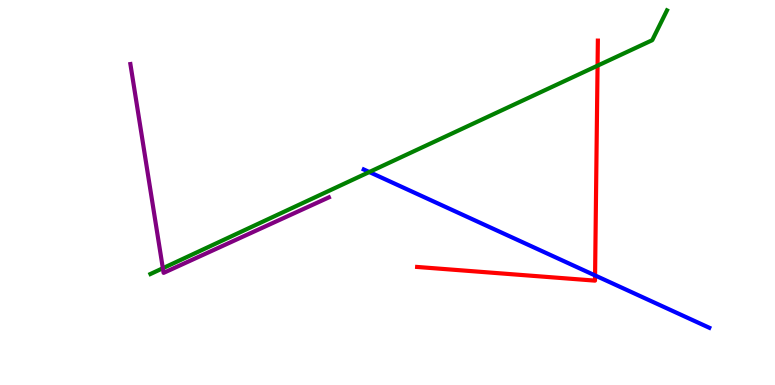[{'lines': ['blue', 'red'], 'intersections': [{'x': 7.68, 'y': 2.85}]}, {'lines': ['green', 'red'], 'intersections': [{'x': 7.71, 'y': 8.29}]}, {'lines': ['purple', 'red'], 'intersections': []}, {'lines': ['blue', 'green'], 'intersections': [{'x': 4.77, 'y': 5.53}]}, {'lines': ['blue', 'purple'], 'intersections': []}, {'lines': ['green', 'purple'], 'intersections': [{'x': 2.1, 'y': 3.03}]}]